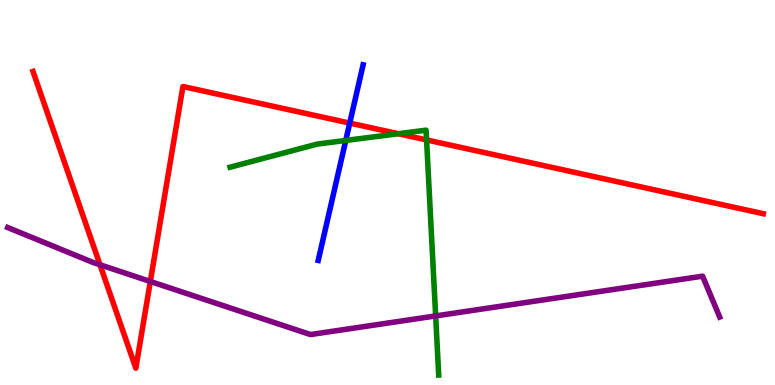[{'lines': ['blue', 'red'], 'intersections': [{'x': 4.51, 'y': 6.8}]}, {'lines': ['green', 'red'], 'intersections': [{'x': 5.14, 'y': 6.53}, {'x': 5.5, 'y': 6.37}]}, {'lines': ['purple', 'red'], 'intersections': [{'x': 1.29, 'y': 3.12}, {'x': 1.94, 'y': 2.69}]}, {'lines': ['blue', 'green'], 'intersections': [{'x': 4.46, 'y': 6.35}]}, {'lines': ['blue', 'purple'], 'intersections': []}, {'lines': ['green', 'purple'], 'intersections': [{'x': 5.62, 'y': 1.79}]}]